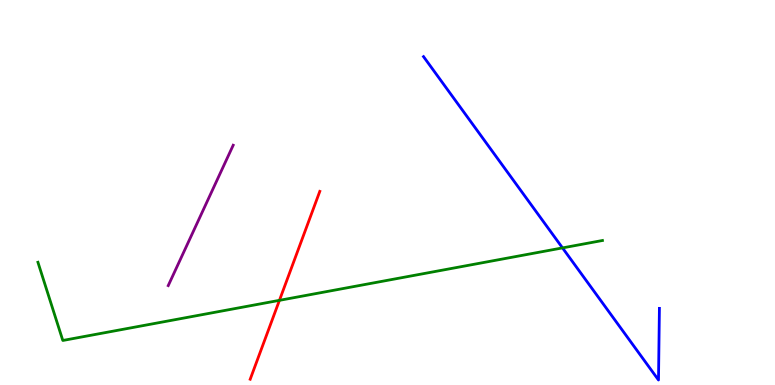[{'lines': ['blue', 'red'], 'intersections': []}, {'lines': ['green', 'red'], 'intersections': [{'x': 3.61, 'y': 2.2}]}, {'lines': ['purple', 'red'], 'intersections': []}, {'lines': ['blue', 'green'], 'intersections': [{'x': 7.26, 'y': 3.56}]}, {'lines': ['blue', 'purple'], 'intersections': []}, {'lines': ['green', 'purple'], 'intersections': []}]